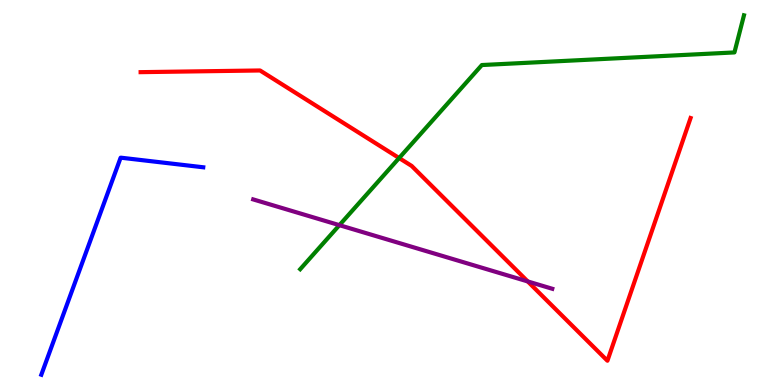[{'lines': ['blue', 'red'], 'intersections': []}, {'lines': ['green', 'red'], 'intersections': [{'x': 5.15, 'y': 5.9}]}, {'lines': ['purple', 'red'], 'intersections': [{'x': 6.81, 'y': 2.69}]}, {'lines': ['blue', 'green'], 'intersections': []}, {'lines': ['blue', 'purple'], 'intersections': []}, {'lines': ['green', 'purple'], 'intersections': [{'x': 4.38, 'y': 4.15}]}]